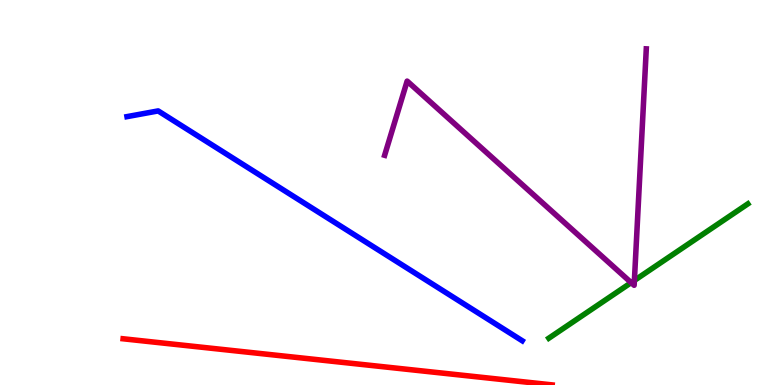[{'lines': ['blue', 'red'], 'intersections': []}, {'lines': ['green', 'red'], 'intersections': []}, {'lines': ['purple', 'red'], 'intersections': []}, {'lines': ['blue', 'green'], 'intersections': []}, {'lines': ['blue', 'purple'], 'intersections': []}, {'lines': ['green', 'purple'], 'intersections': [{'x': 8.14, 'y': 2.66}, {'x': 8.19, 'y': 2.72}]}]